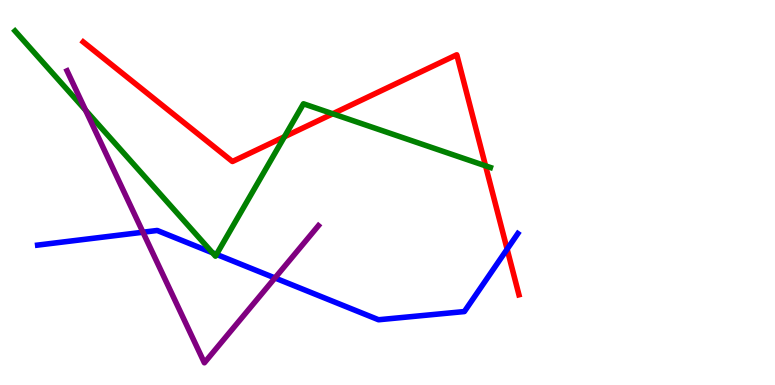[{'lines': ['blue', 'red'], 'intersections': [{'x': 6.54, 'y': 3.53}]}, {'lines': ['green', 'red'], 'intersections': [{'x': 3.67, 'y': 6.45}, {'x': 4.29, 'y': 7.04}, {'x': 6.27, 'y': 5.69}]}, {'lines': ['purple', 'red'], 'intersections': []}, {'lines': ['blue', 'green'], 'intersections': [{'x': 2.74, 'y': 3.43}, {'x': 2.79, 'y': 3.39}]}, {'lines': ['blue', 'purple'], 'intersections': [{'x': 1.84, 'y': 3.97}, {'x': 3.55, 'y': 2.78}]}, {'lines': ['green', 'purple'], 'intersections': [{'x': 1.1, 'y': 7.14}]}]